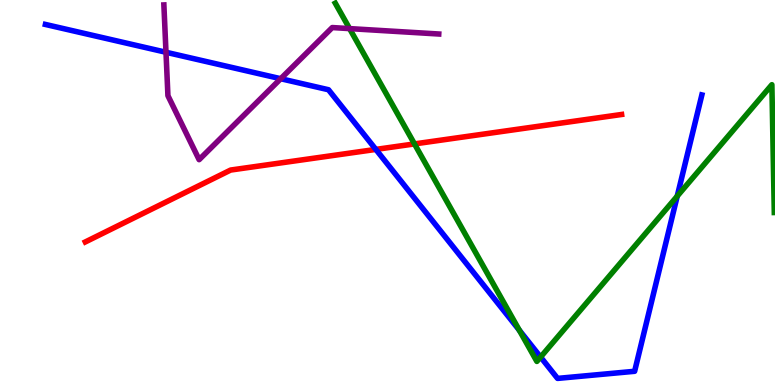[{'lines': ['blue', 'red'], 'intersections': [{'x': 4.85, 'y': 6.12}]}, {'lines': ['green', 'red'], 'intersections': [{'x': 5.35, 'y': 6.26}]}, {'lines': ['purple', 'red'], 'intersections': []}, {'lines': ['blue', 'green'], 'intersections': [{'x': 6.7, 'y': 1.42}, {'x': 6.98, 'y': 0.726}, {'x': 8.74, 'y': 4.91}]}, {'lines': ['blue', 'purple'], 'intersections': [{'x': 2.14, 'y': 8.64}, {'x': 3.62, 'y': 7.96}]}, {'lines': ['green', 'purple'], 'intersections': [{'x': 4.51, 'y': 9.26}]}]